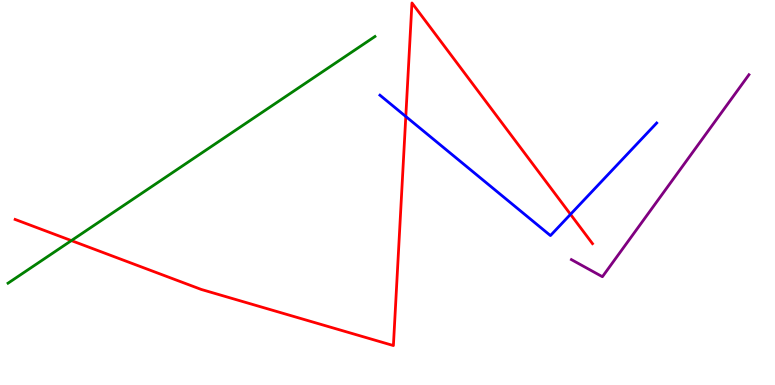[{'lines': ['blue', 'red'], 'intersections': [{'x': 5.24, 'y': 6.97}, {'x': 7.36, 'y': 4.43}]}, {'lines': ['green', 'red'], 'intersections': [{'x': 0.921, 'y': 3.75}]}, {'lines': ['purple', 'red'], 'intersections': []}, {'lines': ['blue', 'green'], 'intersections': []}, {'lines': ['blue', 'purple'], 'intersections': []}, {'lines': ['green', 'purple'], 'intersections': []}]